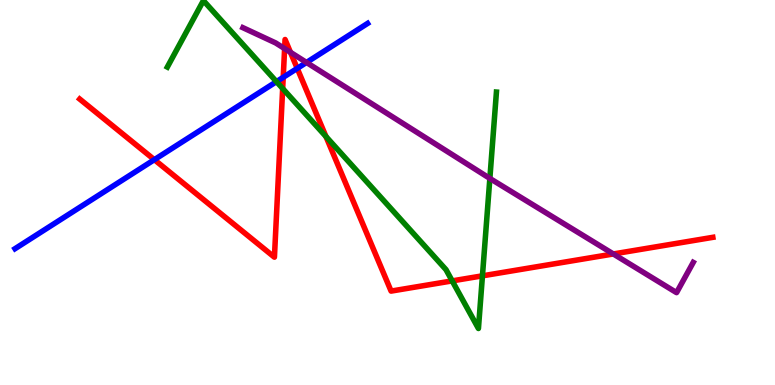[{'lines': ['blue', 'red'], 'intersections': [{'x': 1.99, 'y': 5.85}, {'x': 3.65, 'y': 7.99}, {'x': 3.84, 'y': 8.22}]}, {'lines': ['green', 'red'], 'intersections': [{'x': 3.65, 'y': 7.7}, {'x': 4.21, 'y': 6.45}, {'x': 5.83, 'y': 2.7}, {'x': 6.23, 'y': 2.84}]}, {'lines': ['purple', 'red'], 'intersections': [{'x': 3.67, 'y': 8.74}, {'x': 3.75, 'y': 8.64}, {'x': 7.91, 'y': 3.4}]}, {'lines': ['blue', 'green'], 'intersections': [{'x': 3.57, 'y': 7.88}]}, {'lines': ['blue', 'purple'], 'intersections': [{'x': 3.95, 'y': 8.38}]}, {'lines': ['green', 'purple'], 'intersections': [{'x': 6.32, 'y': 5.37}]}]